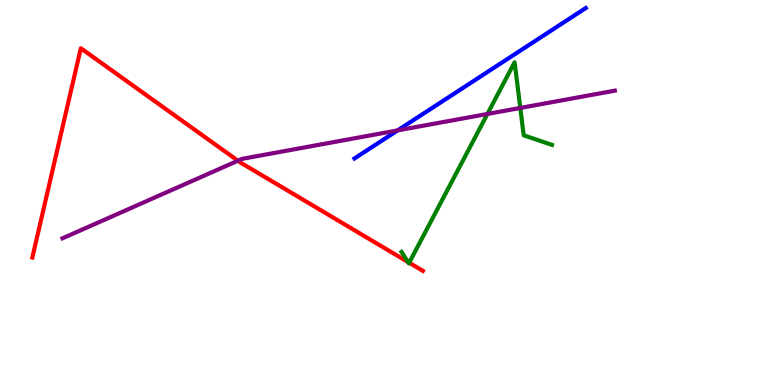[{'lines': ['blue', 'red'], 'intersections': []}, {'lines': ['green', 'red'], 'intersections': [{'x': 5.26, 'y': 3.2}, {'x': 5.28, 'y': 3.18}]}, {'lines': ['purple', 'red'], 'intersections': [{'x': 3.07, 'y': 5.83}]}, {'lines': ['blue', 'green'], 'intersections': []}, {'lines': ['blue', 'purple'], 'intersections': [{'x': 5.13, 'y': 6.61}]}, {'lines': ['green', 'purple'], 'intersections': [{'x': 6.29, 'y': 7.04}, {'x': 6.71, 'y': 7.2}]}]